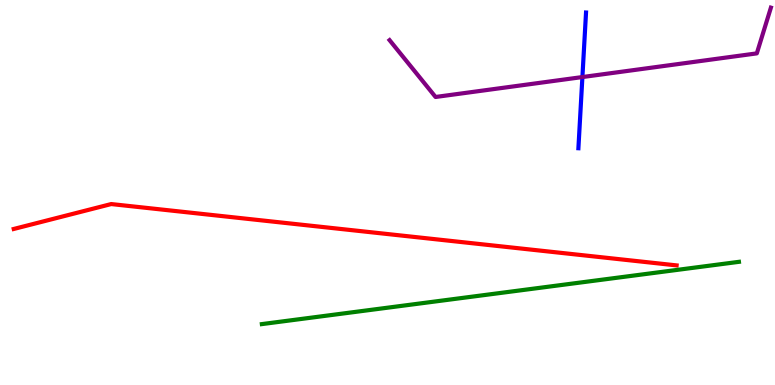[{'lines': ['blue', 'red'], 'intersections': []}, {'lines': ['green', 'red'], 'intersections': []}, {'lines': ['purple', 'red'], 'intersections': []}, {'lines': ['blue', 'green'], 'intersections': []}, {'lines': ['blue', 'purple'], 'intersections': [{'x': 7.51, 'y': 8.0}]}, {'lines': ['green', 'purple'], 'intersections': []}]